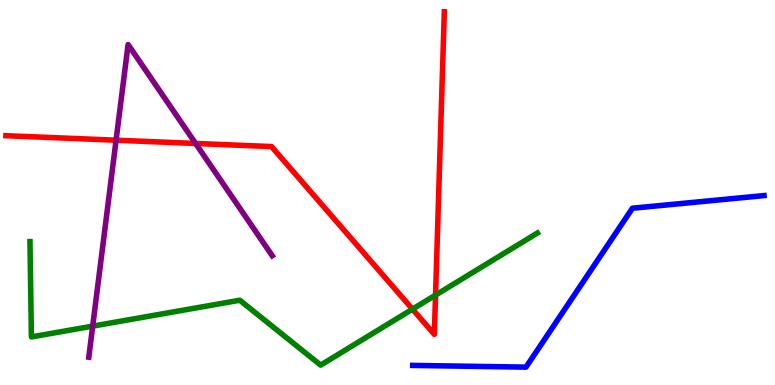[{'lines': ['blue', 'red'], 'intersections': []}, {'lines': ['green', 'red'], 'intersections': [{'x': 5.32, 'y': 1.97}, {'x': 5.62, 'y': 2.34}]}, {'lines': ['purple', 'red'], 'intersections': [{'x': 1.5, 'y': 6.36}, {'x': 2.52, 'y': 6.27}]}, {'lines': ['blue', 'green'], 'intersections': []}, {'lines': ['blue', 'purple'], 'intersections': []}, {'lines': ['green', 'purple'], 'intersections': [{'x': 1.2, 'y': 1.53}]}]